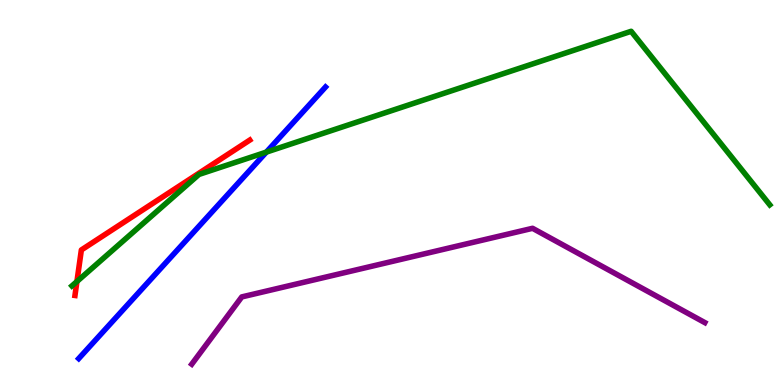[{'lines': ['blue', 'red'], 'intersections': []}, {'lines': ['green', 'red'], 'intersections': [{'x': 0.993, 'y': 2.69}]}, {'lines': ['purple', 'red'], 'intersections': []}, {'lines': ['blue', 'green'], 'intersections': [{'x': 3.44, 'y': 6.05}]}, {'lines': ['blue', 'purple'], 'intersections': []}, {'lines': ['green', 'purple'], 'intersections': []}]